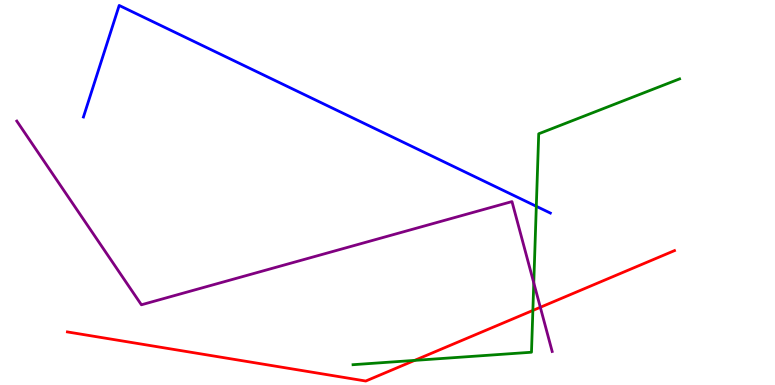[{'lines': ['blue', 'red'], 'intersections': []}, {'lines': ['green', 'red'], 'intersections': [{'x': 5.35, 'y': 0.639}, {'x': 6.88, 'y': 1.94}]}, {'lines': ['purple', 'red'], 'intersections': [{'x': 6.97, 'y': 2.02}]}, {'lines': ['blue', 'green'], 'intersections': [{'x': 6.92, 'y': 4.64}]}, {'lines': ['blue', 'purple'], 'intersections': []}, {'lines': ['green', 'purple'], 'intersections': [{'x': 6.89, 'y': 2.65}]}]